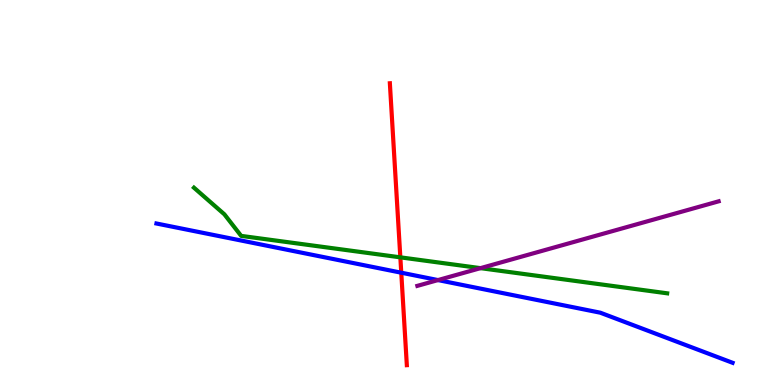[{'lines': ['blue', 'red'], 'intersections': [{'x': 5.18, 'y': 2.92}]}, {'lines': ['green', 'red'], 'intersections': [{'x': 5.17, 'y': 3.32}]}, {'lines': ['purple', 'red'], 'intersections': []}, {'lines': ['blue', 'green'], 'intersections': []}, {'lines': ['blue', 'purple'], 'intersections': [{'x': 5.65, 'y': 2.73}]}, {'lines': ['green', 'purple'], 'intersections': [{'x': 6.2, 'y': 3.04}]}]